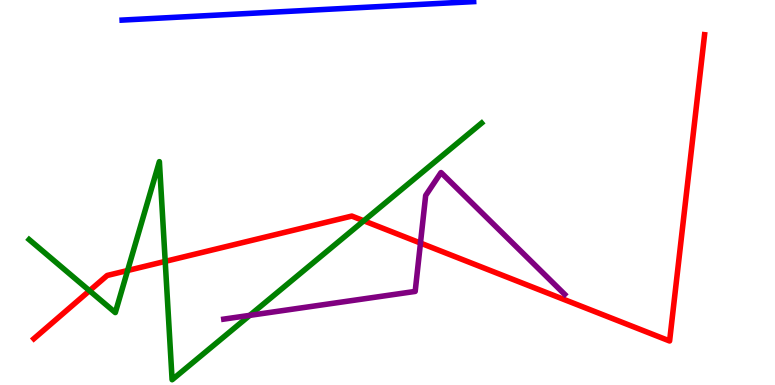[{'lines': ['blue', 'red'], 'intersections': []}, {'lines': ['green', 'red'], 'intersections': [{'x': 1.15, 'y': 2.45}, {'x': 1.65, 'y': 2.97}, {'x': 2.13, 'y': 3.21}, {'x': 4.69, 'y': 4.27}]}, {'lines': ['purple', 'red'], 'intersections': [{'x': 5.43, 'y': 3.69}]}, {'lines': ['blue', 'green'], 'intersections': []}, {'lines': ['blue', 'purple'], 'intersections': []}, {'lines': ['green', 'purple'], 'intersections': [{'x': 3.22, 'y': 1.81}]}]